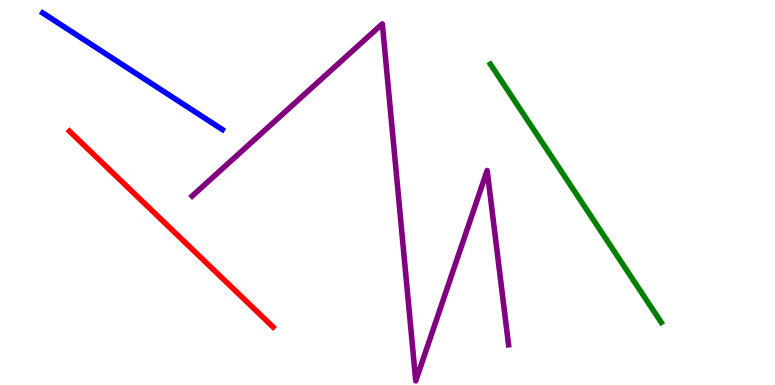[{'lines': ['blue', 'red'], 'intersections': []}, {'lines': ['green', 'red'], 'intersections': []}, {'lines': ['purple', 'red'], 'intersections': []}, {'lines': ['blue', 'green'], 'intersections': []}, {'lines': ['blue', 'purple'], 'intersections': []}, {'lines': ['green', 'purple'], 'intersections': []}]